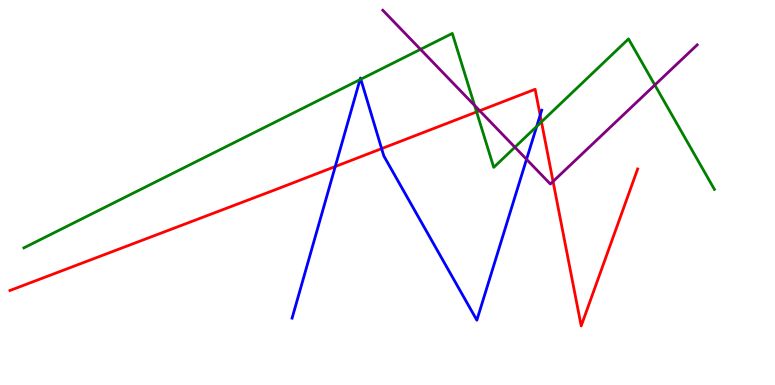[{'lines': ['blue', 'red'], 'intersections': [{'x': 4.33, 'y': 5.67}, {'x': 4.92, 'y': 6.14}, {'x': 6.97, 'y': 7.01}]}, {'lines': ['green', 'red'], 'intersections': [{'x': 6.15, 'y': 7.09}, {'x': 6.99, 'y': 6.83}]}, {'lines': ['purple', 'red'], 'intersections': [{'x': 6.19, 'y': 7.12}, {'x': 7.14, 'y': 5.29}]}, {'lines': ['blue', 'green'], 'intersections': [{'x': 4.65, 'y': 7.93}, {'x': 4.66, 'y': 7.94}, {'x': 6.93, 'y': 6.72}]}, {'lines': ['blue', 'purple'], 'intersections': [{'x': 6.79, 'y': 5.86}]}, {'lines': ['green', 'purple'], 'intersections': [{'x': 5.43, 'y': 8.72}, {'x': 6.12, 'y': 7.26}, {'x': 6.64, 'y': 6.18}, {'x': 8.45, 'y': 7.79}]}]